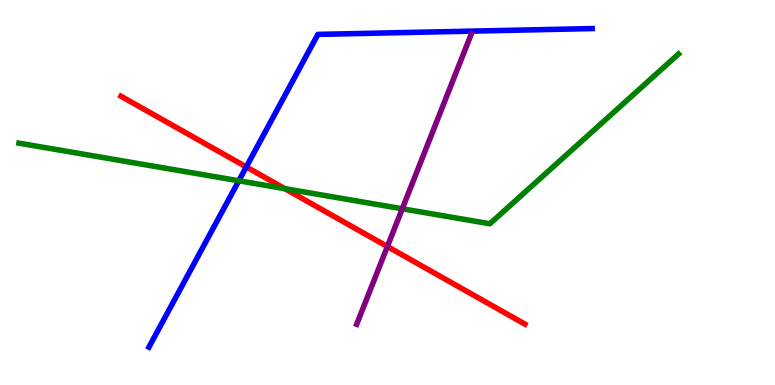[{'lines': ['blue', 'red'], 'intersections': [{'x': 3.18, 'y': 5.66}]}, {'lines': ['green', 'red'], 'intersections': [{'x': 3.67, 'y': 5.1}]}, {'lines': ['purple', 'red'], 'intersections': [{'x': 5.0, 'y': 3.6}]}, {'lines': ['blue', 'green'], 'intersections': [{'x': 3.08, 'y': 5.3}]}, {'lines': ['blue', 'purple'], 'intersections': []}, {'lines': ['green', 'purple'], 'intersections': [{'x': 5.19, 'y': 4.58}]}]